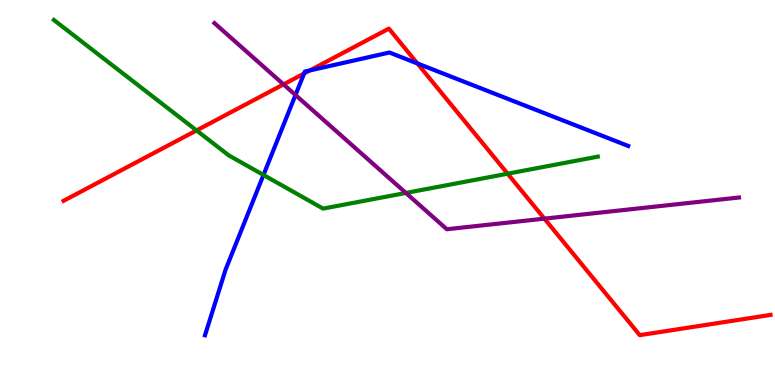[{'lines': ['blue', 'red'], 'intersections': [{'x': 3.92, 'y': 8.09}, {'x': 4.0, 'y': 8.17}, {'x': 5.39, 'y': 8.35}]}, {'lines': ['green', 'red'], 'intersections': [{'x': 2.54, 'y': 6.61}, {'x': 6.55, 'y': 5.49}]}, {'lines': ['purple', 'red'], 'intersections': [{'x': 3.66, 'y': 7.81}, {'x': 7.02, 'y': 4.32}]}, {'lines': ['blue', 'green'], 'intersections': [{'x': 3.4, 'y': 5.46}]}, {'lines': ['blue', 'purple'], 'intersections': [{'x': 3.81, 'y': 7.53}]}, {'lines': ['green', 'purple'], 'intersections': [{'x': 5.24, 'y': 4.99}]}]